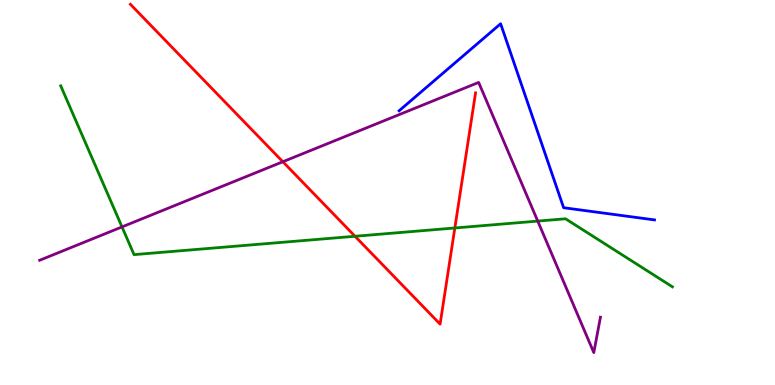[{'lines': ['blue', 'red'], 'intersections': []}, {'lines': ['green', 'red'], 'intersections': [{'x': 4.58, 'y': 3.86}, {'x': 5.87, 'y': 4.08}]}, {'lines': ['purple', 'red'], 'intersections': [{'x': 3.65, 'y': 5.8}]}, {'lines': ['blue', 'green'], 'intersections': []}, {'lines': ['blue', 'purple'], 'intersections': []}, {'lines': ['green', 'purple'], 'intersections': [{'x': 1.57, 'y': 4.11}, {'x': 6.94, 'y': 4.26}]}]